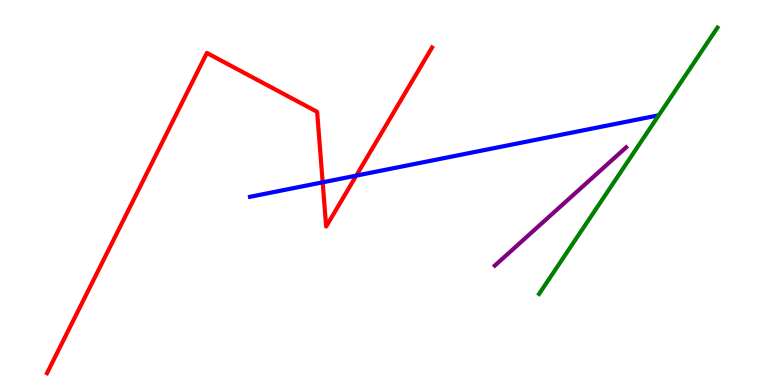[{'lines': ['blue', 'red'], 'intersections': [{'x': 4.16, 'y': 5.26}, {'x': 4.6, 'y': 5.44}]}, {'lines': ['green', 'red'], 'intersections': []}, {'lines': ['purple', 'red'], 'intersections': []}, {'lines': ['blue', 'green'], 'intersections': []}, {'lines': ['blue', 'purple'], 'intersections': []}, {'lines': ['green', 'purple'], 'intersections': []}]